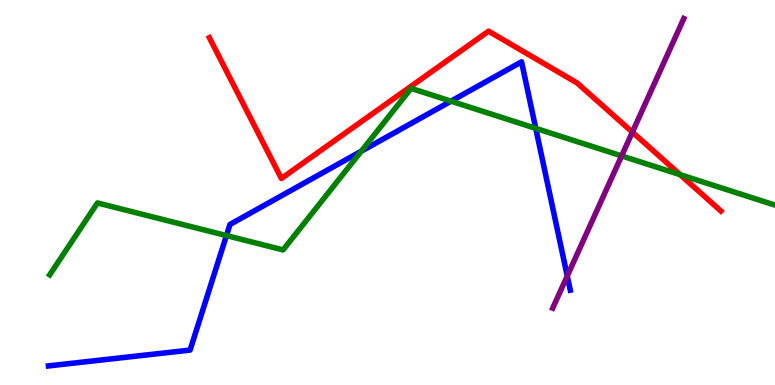[{'lines': ['blue', 'red'], 'intersections': []}, {'lines': ['green', 'red'], 'intersections': [{'x': 8.78, 'y': 5.46}]}, {'lines': ['purple', 'red'], 'intersections': [{'x': 8.16, 'y': 6.57}]}, {'lines': ['blue', 'green'], 'intersections': [{'x': 2.92, 'y': 3.88}, {'x': 4.66, 'y': 6.07}, {'x': 5.82, 'y': 7.37}, {'x': 6.91, 'y': 6.67}]}, {'lines': ['blue', 'purple'], 'intersections': [{'x': 7.32, 'y': 2.83}]}, {'lines': ['green', 'purple'], 'intersections': [{'x': 8.02, 'y': 5.95}]}]